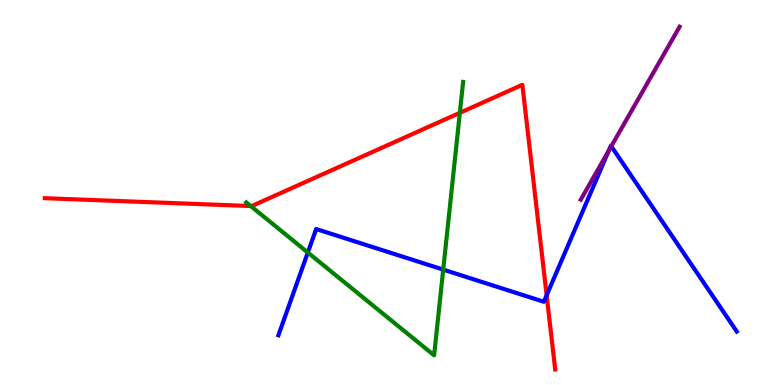[{'lines': ['blue', 'red'], 'intersections': [{'x': 7.05, 'y': 2.33}]}, {'lines': ['green', 'red'], 'intersections': [{'x': 3.24, 'y': 4.65}, {'x': 5.93, 'y': 7.07}]}, {'lines': ['purple', 'red'], 'intersections': []}, {'lines': ['blue', 'green'], 'intersections': [{'x': 3.97, 'y': 3.44}, {'x': 5.72, 'y': 3.0}]}, {'lines': ['blue', 'purple'], 'intersections': [{'x': 7.85, 'y': 6.08}, {'x': 7.89, 'y': 6.2}]}, {'lines': ['green', 'purple'], 'intersections': []}]